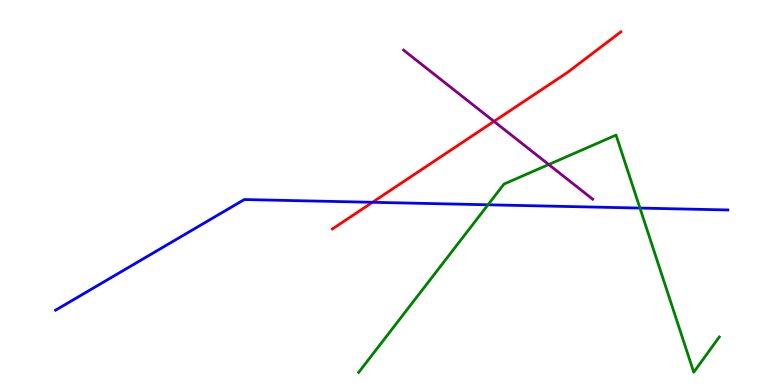[{'lines': ['blue', 'red'], 'intersections': [{'x': 4.81, 'y': 4.75}]}, {'lines': ['green', 'red'], 'intersections': []}, {'lines': ['purple', 'red'], 'intersections': [{'x': 6.37, 'y': 6.85}]}, {'lines': ['blue', 'green'], 'intersections': [{'x': 6.3, 'y': 4.68}, {'x': 8.26, 'y': 4.6}]}, {'lines': ['blue', 'purple'], 'intersections': []}, {'lines': ['green', 'purple'], 'intersections': [{'x': 7.08, 'y': 5.73}]}]